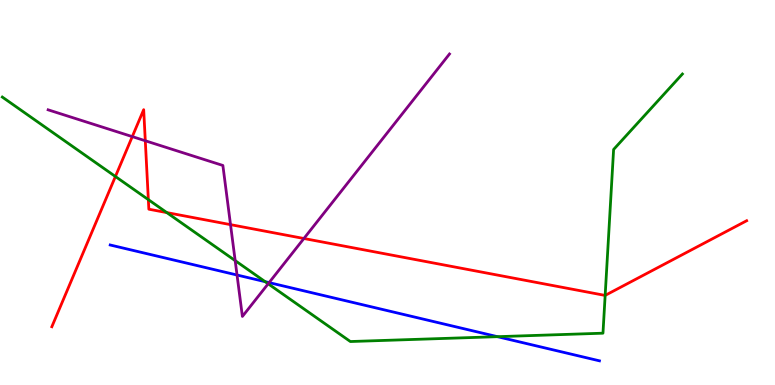[{'lines': ['blue', 'red'], 'intersections': []}, {'lines': ['green', 'red'], 'intersections': [{'x': 1.49, 'y': 5.42}, {'x': 1.91, 'y': 4.81}, {'x': 2.15, 'y': 4.48}, {'x': 7.81, 'y': 2.33}]}, {'lines': ['purple', 'red'], 'intersections': [{'x': 1.71, 'y': 6.45}, {'x': 1.87, 'y': 6.34}, {'x': 2.97, 'y': 4.17}, {'x': 3.92, 'y': 3.81}]}, {'lines': ['blue', 'green'], 'intersections': [{'x': 3.42, 'y': 2.68}, {'x': 6.42, 'y': 1.26}]}, {'lines': ['blue', 'purple'], 'intersections': [{'x': 3.06, 'y': 2.86}, {'x': 3.47, 'y': 2.66}]}, {'lines': ['green', 'purple'], 'intersections': [{'x': 3.03, 'y': 3.23}, {'x': 3.46, 'y': 2.63}]}]